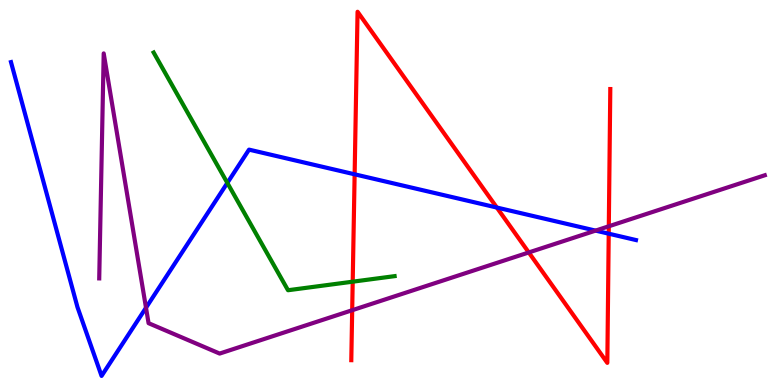[{'lines': ['blue', 'red'], 'intersections': [{'x': 4.58, 'y': 5.47}, {'x': 6.41, 'y': 4.61}, {'x': 7.85, 'y': 3.93}]}, {'lines': ['green', 'red'], 'intersections': [{'x': 4.55, 'y': 2.68}]}, {'lines': ['purple', 'red'], 'intersections': [{'x': 4.54, 'y': 1.94}, {'x': 6.82, 'y': 3.44}, {'x': 7.86, 'y': 4.12}]}, {'lines': ['blue', 'green'], 'intersections': [{'x': 2.93, 'y': 5.25}]}, {'lines': ['blue', 'purple'], 'intersections': [{'x': 1.88, 'y': 2.01}, {'x': 7.68, 'y': 4.01}]}, {'lines': ['green', 'purple'], 'intersections': []}]